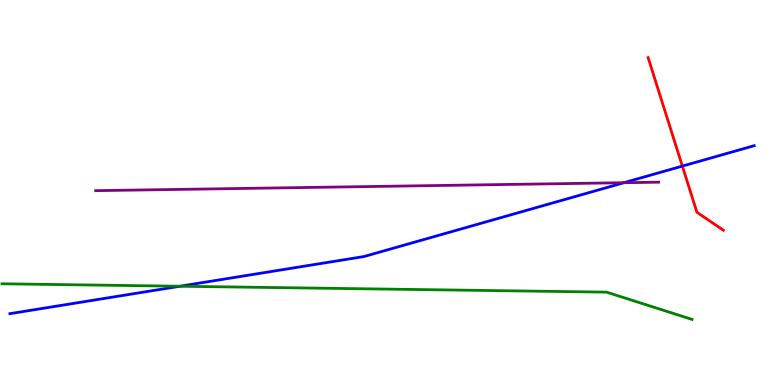[{'lines': ['blue', 'red'], 'intersections': [{'x': 8.8, 'y': 5.69}]}, {'lines': ['green', 'red'], 'intersections': []}, {'lines': ['purple', 'red'], 'intersections': []}, {'lines': ['blue', 'green'], 'intersections': [{'x': 2.32, 'y': 2.57}]}, {'lines': ['blue', 'purple'], 'intersections': [{'x': 8.05, 'y': 5.25}]}, {'lines': ['green', 'purple'], 'intersections': []}]